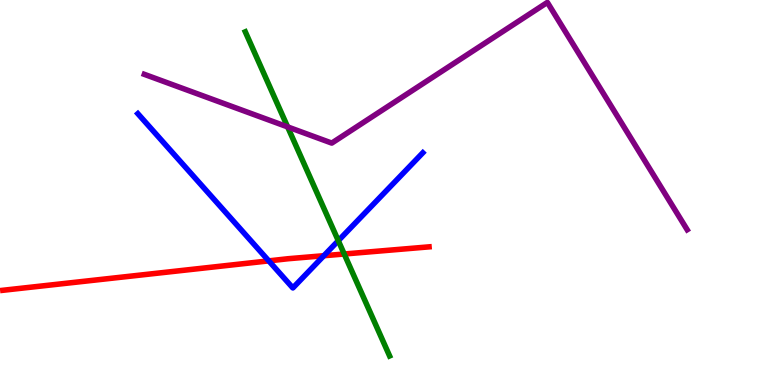[{'lines': ['blue', 'red'], 'intersections': [{'x': 3.47, 'y': 3.22}, {'x': 4.18, 'y': 3.36}]}, {'lines': ['green', 'red'], 'intersections': [{'x': 4.44, 'y': 3.4}]}, {'lines': ['purple', 'red'], 'intersections': []}, {'lines': ['blue', 'green'], 'intersections': [{'x': 4.37, 'y': 3.75}]}, {'lines': ['blue', 'purple'], 'intersections': []}, {'lines': ['green', 'purple'], 'intersections': [{'x': 3.71, 'y': 6.7}]}]